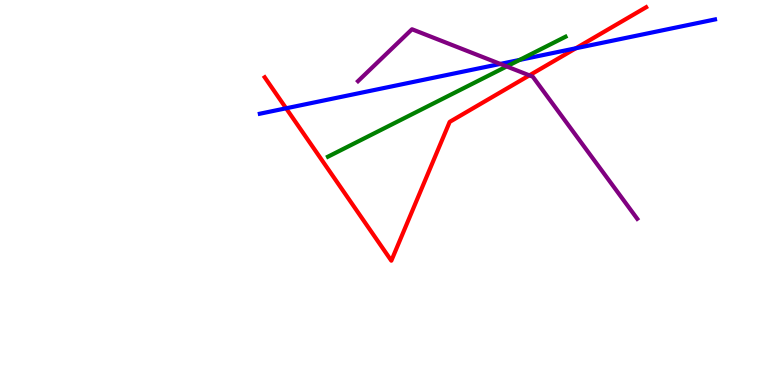[{'lines': ['blue', 'red'], 'intersections': [{'x': 3.69, 'y': 7.19}, {'x': 7.43, 'y': 8.75}]}, {'lines': ['green', 'red'], 'intersections': []}, {'lines': ['purple', 'red'], 'intersections': [{'x': 6.83, 'y': 8.04}]}, {'lines': ['blue', 'green'], 'intersections': [{'x': 6.7, 'y': 8.44}]}, {'lines': ['blue', 'purple'], 'intersections': [{'x': 6.46, 'y': 8.34}]}, {'lines': ['green', 'purple'], 'intersections': [{'x': 6.54, 'y': 8.27}]}]